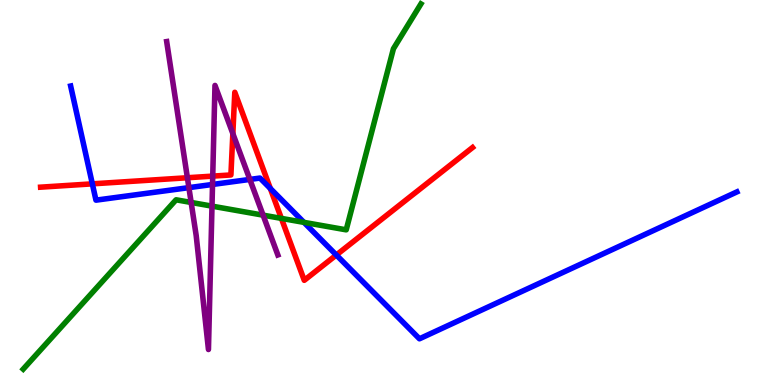[{'lines': ['blue', 'red'], 'intersections': [{'x': 1.19, 'y': 5.22}, {'x': 3.49, 'y': 5.1}, {'x': 4.34, 'y': 3.38}]}, {'lines': ['green', 'red'], 'intersections': [{'x': 3.63, 'y': 4.33}]}, {'lines': ['purple', 'red'], 'intersections': [{'x': 2.42, 'y': 5.38}, {'x': 2.75, 'y': 5.43}, {'x': 3.0, 'y': 6.53}]}, {'lines': ['blue', 'green'], 'intersections': [{'x': 3.92, 'y': 4.22}]}, {'lines': ['blue', 'purple'], 'intersections': [{'x': 2.44, 'y': 5.13}, {'x': 2.74, 'y': 5.21}, {'x': 3.22, 'y': 5.34}]}, {'lines': ['green', 'purple'], 'intersections': [{'x': 2.47, 'y': 4.74}, {'x': 2.74, 'y': 4.65}, {'x': 3.39, 'y': 4.41}]}]